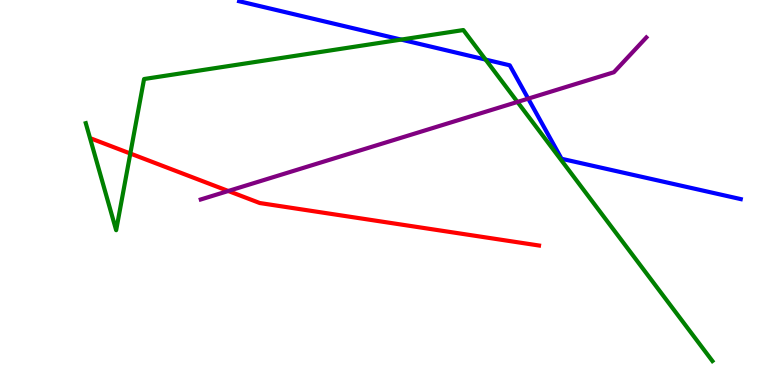[{'lines': ['blue', 'red'], 'intersections': []}, {'lines': ['green', 'red'], 'intersections': [{'x': 1.68, 'y': 6.01}]}, {'lines': ['purple', 'red'], 'intersections': [{'x': 2.95, 'y': 5.04}]}, {'lines': ['blue', 'green'], 'intersections': [{'x': 5.18, 'y': 8.97}, {'x': 6.27, 'y': 8.45}]}, {'lines': ['blue', 'purple'], 'intersections': [{'x': 6.82, 'y': 7.44}]}, {'lines': ['green', 'purple'], 'intersections': [{'x': 6.68, 'y': 7.35}]}]